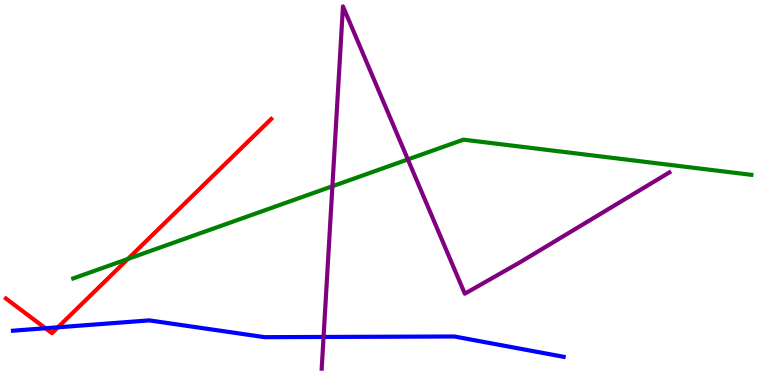[{'lines': ['blue', 'red'], 'intersections': [{'x': 0.586, 'y': 1.47}, {'x': 0.747, 'y': 1.5}]}, {'lines': ['green', 'red'], 'intersections': [{'x': 1.65, 'y': 3.27}]}, {'lines': ['purple', 'red'], 'intersections': []}, {'lines': ['blue', 'green'], 'intersections': []}, {'lines': ['blue', 'purple'], 'intersections': [{'x': 4.17, 'y': 1.25}]}, {'lines': ['green', 'purple'], 'intersections': [{'x': 4.29, 'y': 5.16}, {'x': 5.26, 'y': 5.86}]}]